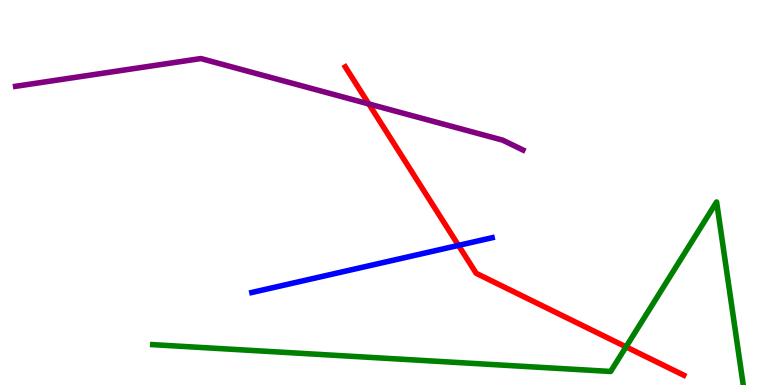[{'lines': ['blue', 'red'], 'intersections': [{'x': 5.92, 'y': 3.63}]}, {'lines': ['green', 'red'], 'intersections': [{'x': 8.08, 'y': 0.991}]}, {'lines': ['purple', 'red'], 'intersections': [{'x': 4.76, 'y': 7.3}]}, {'lines': ['blue', 'green'], 'intersections': []}, {'lines': ['blue', 'purple'], 'intersections': []}, {'lines': ['green', 'purple'], 'intersections': []}]